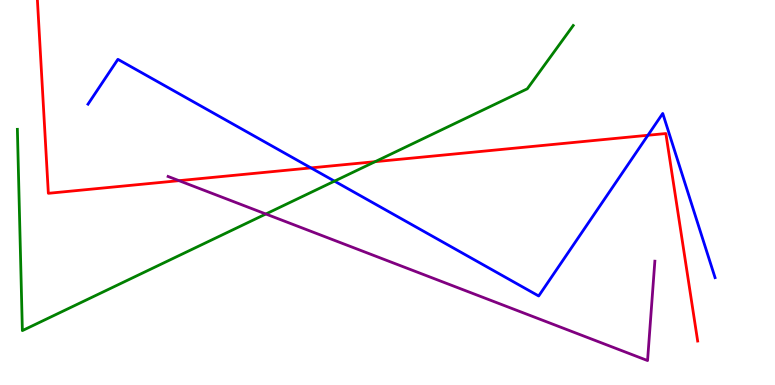[{'lines': ['blue', 'red'], 'intersections': [{'x': 4.01, 'y': 5.64}, {'x': 8.36, 'y': 6.49}]}, {'lines': ['green', 'red'], 'intersections': [{'x': 4.84, 'y': 5.8}]}, {'lines': ['purple', 'red'], 'intersections': [{'x': 2.31, 'y': 5.31}]}, {'lines': ['blue', 'green'], 'intersections': [{'x': 4.32, 'y': 5.3}]}, {'lines': ['blue', 'purple'], 'intersections': []}, {'lines': ['green', 'purple'], 'intersections': [{'x': 3.43, 'y': 4.44}]}]